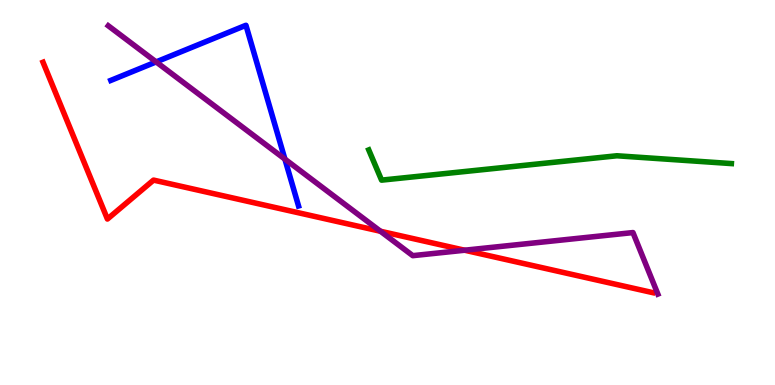[{'lines': ['blue', 'red'], 'intersections': []}, {'lines': ['green', 'red'], 'intersections': []}, {'lines': ['purple', 'red'], 'intersections': [{'x': 4.91, 'y': 3.99}, {'x': 6.0, 'y': 3.5}]}, {'lines': ['blue', 'green'], 'intersections': []}, {'lines': ['blue', 'purple'], 'intersections': [{'x': 2.01, 'y': 8.39}, {'x': 3.68, 'y': 5.87}]}, {'lines': ['green', 'purple'], 'intersections': []}]